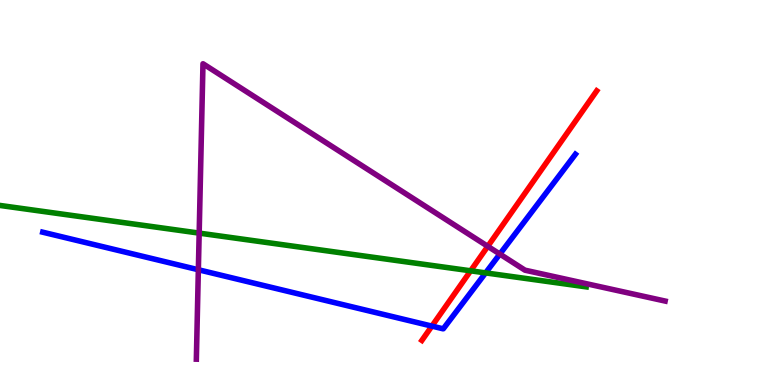[{'lines': ['blue', 'red'], 'intersections': [{'x': 5.57, 'y': 1.53}]}, {'lines': ['green', 'red'], 'intersections': [{'x': 6.07, 'y': 2.97}]}, {'lines': ['purple', 'red'], 'intersections': [{'x': 6.29, 'y': 3.6}]}, {'lines': ['blue', 'green'], 'intersections': [{'x': 6.27, 'y': 2.91}]}, {'lines': ['blue', 'purple'], 'intersections': [{'x': 2.56, 'y': 2.99}, {'x': 6.45, 'y': 3.4}]}, {'lines': ['green', 'purple'], 'intersections': [{'x': 2.57, 'y': 3.95}]}]